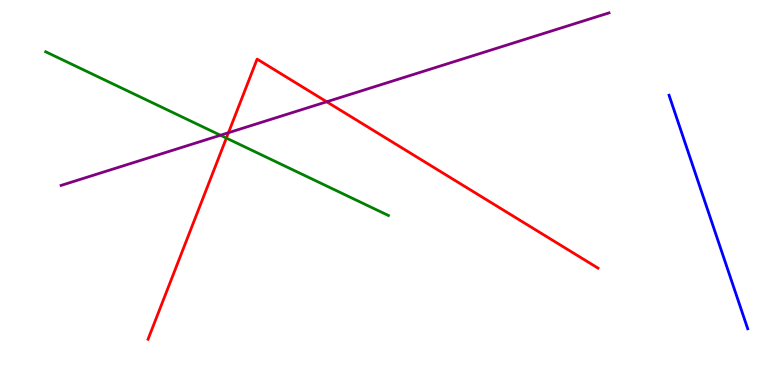[{'lines': ['blue', 'red'], 'intersections': []}, {'lines': ['green', 'red'], 'intersections': [{'x': 2.92, 'y': 6.41}]}, {'lines': ['purple', 'red'], 'intersections': [{'x': 2.95, 'y': 6.55}, {'x': 4.22, 'y': 7.36}]}, {'lines': ['blue', 'green'], 'intersections': []}, {'lines': ['blue', 'purple'], 'intersections': []}, {'lines': ['green', 'purple'], 'intersections': [{'x': 2.84, 'y': 6.49}]}]